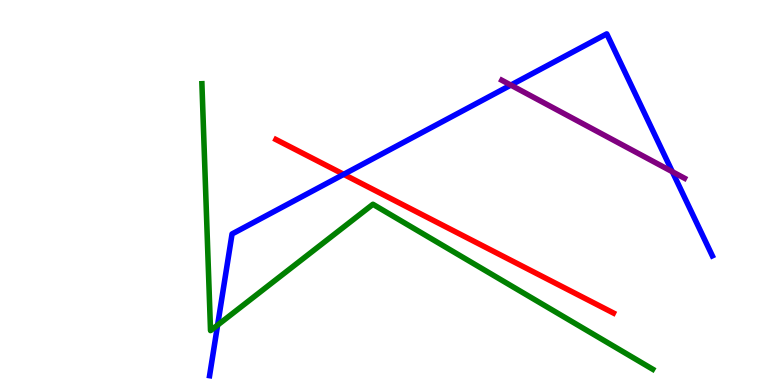[{'lines': ['blue', 'red'], 'intersections': [{'x': 4.43, 'y': 5.47}]}, {'lines': ['green', 'red'], 'intersections': []}, {'lines': ['purple', 'red'], 'intersections': []}, {'lines': ['blue', 'green'], 'intersections': [{'x': 2.81, 'y': 1.56}]}, {'lines': ['blue', 'purple'], 'intersections': [{'x': 6.59, 'y': 7.79}, {'x': 8.68, 'y': 5.54}]}, {'lines': ['green', 'purple'], 'intersections': []}]